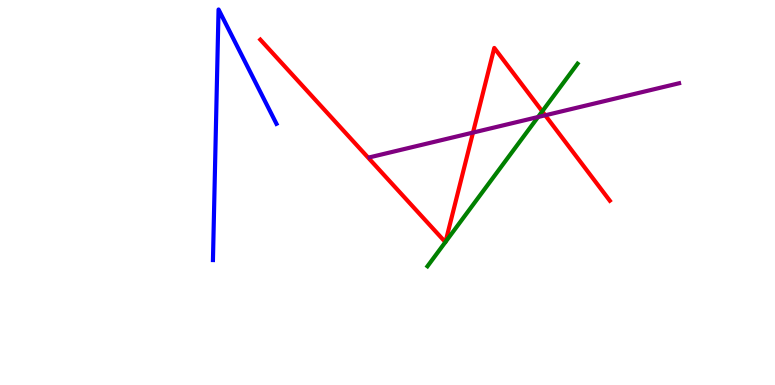[{'lines': ['blue', 'red'], 'intersections': []}, {'lines': ['green', 'red'], 'intersections': [{'x': 5.75, 'y': 3.71}, {'x': 5.75, 'y': 3.72}, {'x': 7.0, 'y': 7.11}]}, {'lines': ['purple', 'red'], 'intersections': [{'x': 6.1, 'y': 6.56}, {'x': 7.04, 'y': 7.01}]}, {'lines': ['blue', 'green'], 'intersections': []}, {'lines': ['blue', 'purple'], 'intersections': []}, {'lines': ['green', 'purple'], 'intersections': [{'x': 6.94, 'y': 6.96}]}]